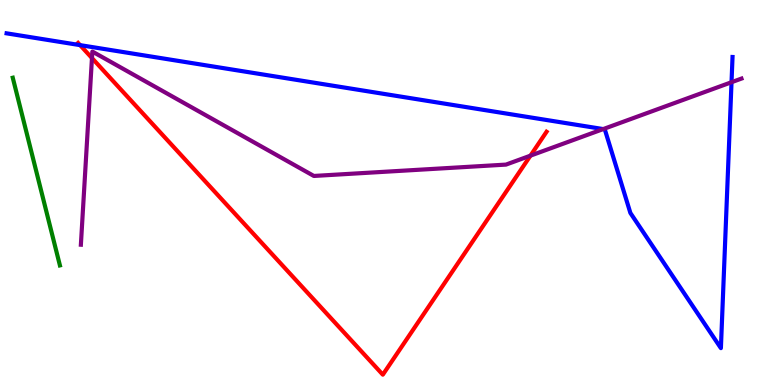[{'lines': ['blue', 'red'], 'intersections': [{'x': 1.03, 'y': 8.83}]}, {'lines': ['green', 'red'], 'intersections': []}, {'lines': ['purple', 'red'], 'intersections': [{'x': 1.19, 'y': 8.49}, {'x': 6.84, 'y': 5.96}]}, {'lines': ['blue', 'green'], 'intersections': []}, {'lines': ['blue', 'purple'], 'intersections': [{'x': 7.78, 'y': 6.65}, {'x': 9.44, 'y': 7.86}]}, {'lines': ['green', 'purple'], 'intersections': []}]